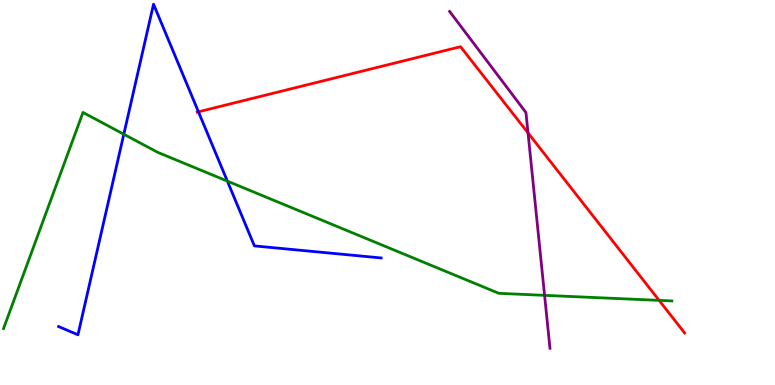[{'lines': ['blue', 'red'], 'intersections': [{'x': 2.56, 'y': 7.1}]}, {'lines': ['green', 'red'], 'intersections': [{'x': 8.5, 'y': 2.2}]}, {'lines': ['purple', 'red'], 'intersections': [{'x': 6.81, 'y': 6.55}]}, {'lines': ['blue', 'green'], 'intersections': [{'x': 1.6, 'y': 6.51}, {'x': 2.93, 'y': 5.3}]}, {'lines': ['blue', 'purple'], 'intersections': []}, {'lines': ['green', 'purple'], 'intersections': [{'x': 7.03, 'y': 2.33}]}]